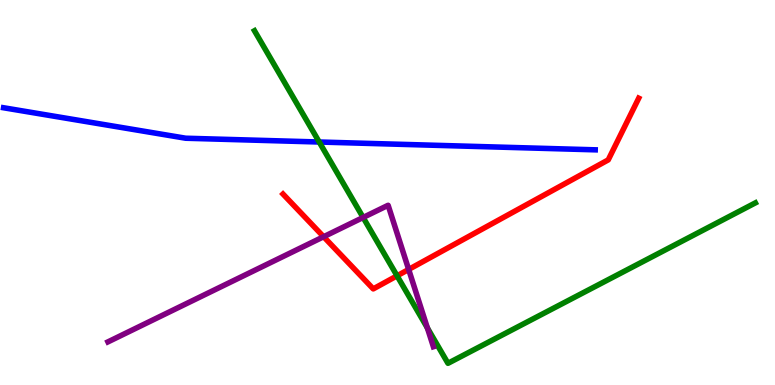[{'lines': ['blue', 'red'], 'intersections': []}, {'lines': ['green', 'red'], 'intersections': [{'x': 5.12, 'y': 2.84}]}, {'lines': ['purple', 'red'], 'intersections': [{'x': 4.18, 'y': 3.85}, {'x': 5.27, 'y': 3.0}]}, {'lines': ['blue', 'green'], 'intersections': [{'x': 4.12, 'y': 6.31}]}, {'lines': ['blue', 'purple'], 'intersections': []}, {'lines': ['green', 'purple'], 'intersections': [{'x': 4.69, 'y': 4.35}, {'x': 5.51, 'y': 1.48}]}]